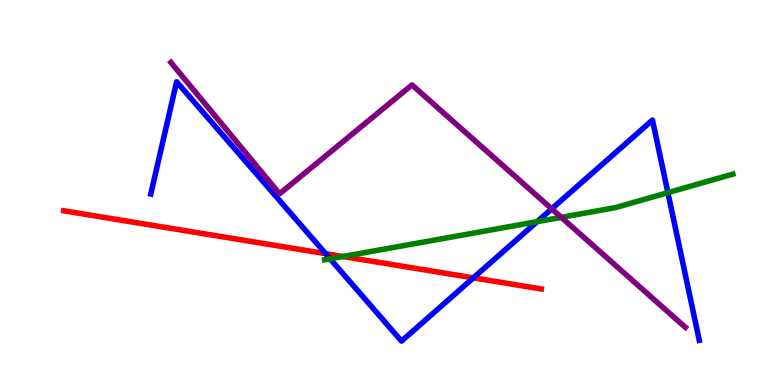[{'lines': ['blue', 'red'], 'intersections': [{'x': 4.2, 'y': 3.41}, {'x': 6.11, 'y': 2.78}]}, {'lines': ['green', 'red'], 'intersections': [{'x': 4.43, 'y': 3.34}]}, {'lines': ['purple', 'red'], 'intersections': []}, {'lines': ['blue', 'green'], 'intersections': [{'x': 4.26, 'y': 3.28}, {'x': 6.93, 'y': 4.24}, {'x': 8.62, 'y': 5.0}]}, {'lines': ['blue', 'purple'], 'intersections': [{'x': 7.12, 'y': 4.58}]}, {'lines': ['green', 'purple'], 'intersections': [{'x': 7.24, 'y': 4.36}]}]